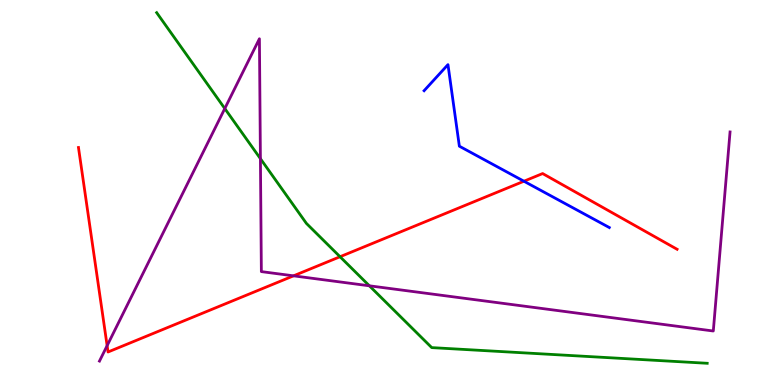[{'lines': ['blue', 'red'], 'intersections': [{'x': 6.76, 'y': 5.29}]}, {'lines': ['green', 'red'], 'intersections': [{'x': 4.39, 'y': 3.33}]}, {'lines': ['purple', 'red'], 'intersections': [{'x': 1.38, 'y': 1.02}, {'x': 3.79, 'y': 2.84}]}, {'lines': ['blue', 'green'], 'intersections': []}, {'lines': ['blue', 'purple'], 'intersections': []}, {'lines': ['green', 'purple'], 'intersections': [{'x': 2.9, 'y': 7.18}, {'x': 3.36, 'y': 5.88}, {'x': 4.77, 'y': 2.58}]}]